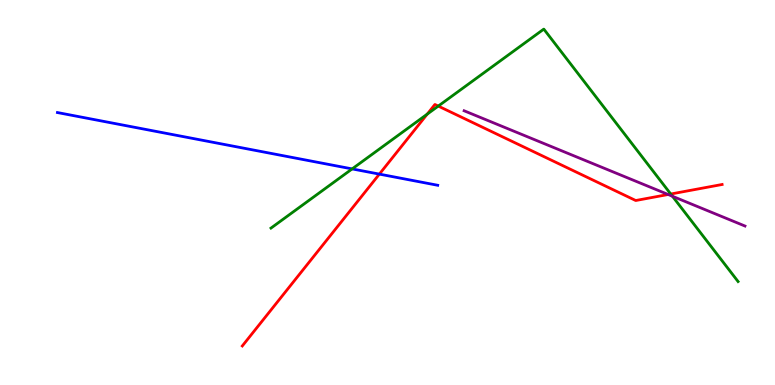[{'lines': ['blue', 'red'], 'intersections': [{'x': 4.9, 'y': 5.48}]}, {'lines': ['green', 'red'], 'intersections': [{'x': 5.51, 'y': 7.03}, {'x': 5.66, 'y': 7.24}, {'x': 8.65, 'y': 4.96}]}, {'lines': ['purple', 'red'], 'intersections': [{'x': 8.62, 'y': 4.95}]}, {'lines': ['blue', 'green'], 'intersections': [{'x': 4.54, 'y': 5.61}]}, {'lines': ['blue', 'purple'], 'intersections': []}, {'lines': ['green', 'purple'], 'intersections': [{'x': 8.68, 'y': 4.9}]}]